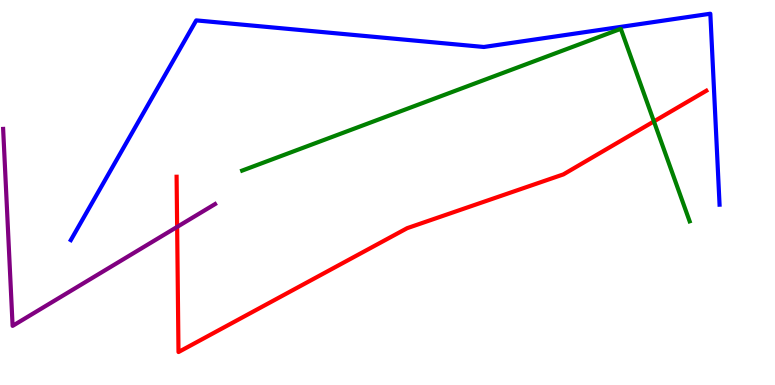[{'lines': ['blue', 'red'], 'intersections': []}, {'lines': ['green', 'red'], 'intersections': [{'x': 8.44, 'y': 6.85}]}, {'lines': ['purple', 'red'], 'intersections': [{'x': 2.29, 'y': 4.11}]}, {'lines': ['blue', 'green'], 'intersections': []}, {'lines': ['blue', 'purple'], 'intersections': []}, {'lines': ['green', 'purple'], 'intersections': []}]